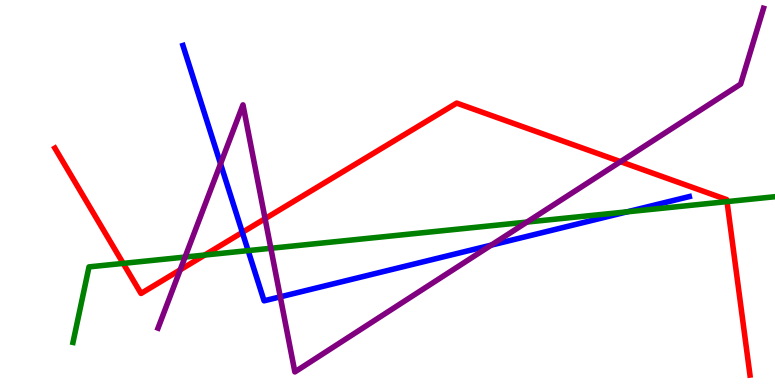[{'lines': ['blue', 'red'], 'intersections': [{'x': 3.13, 'y': 3.96}]}, {'lines': ['green', 'red'], 'intersections': [{'x': 1.59, 'y': 3.16}, {'x': 2.64, 'y': 3.38}, {'x': 9.38, 'y': 4.76}]}, {'lines': ['purple', 'red'], 'intersections': [{'x': 2.33, 'y': 2.99}, {'x': 3.42, 'y': 4.32}, {'x': 8.01, 'y': 5.8}]}, {'lines': ['blue', 'green'], 'intersections': [{'x': 3.2, 'y': 3.49}, {'x': 8.09, 'y': 4.5}]}, {'lines': ['blue', 'purple'], 'intersections': [{'x': 2.85, 'y': 5.75}, {'x': 3.62, 'y': 2.29}, {'x': 6.34, 'y': 3.63}]}, {'lines': ['green', 'purple'], 'intersections': [{'x': 2.39, 'y': 3.32}, {'x': 3.49, 'y': 3.55}, {'x': 6.8, 'y': 4.23}]}]